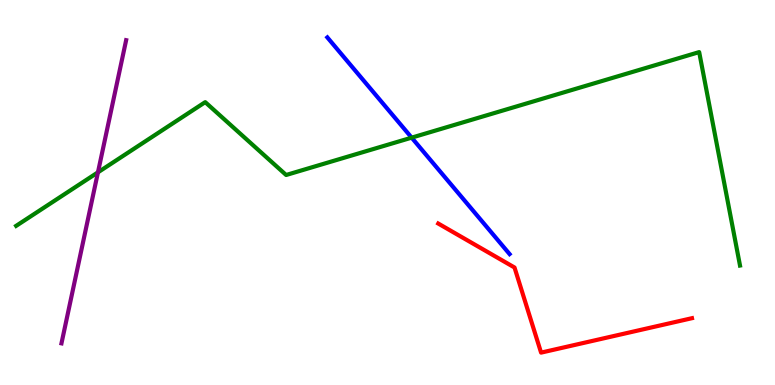[{'lines': ['blue', 'red'], 'intersections': []}, {'lines': ['green', 'red'], 'intersections': []}, {'lines': ['purple', 'red'], 'intersections': []}, {'lines': ['blue', 'green'], 'intersections': [{'x': 5.31, 'y': 6.42}]}, {'lines': ['blue', 'purple'], 'intersections': []}, {'lines': ['green', 'purple'], 'intersections': [{'x': 1.26, 'y': 5.52}]}]